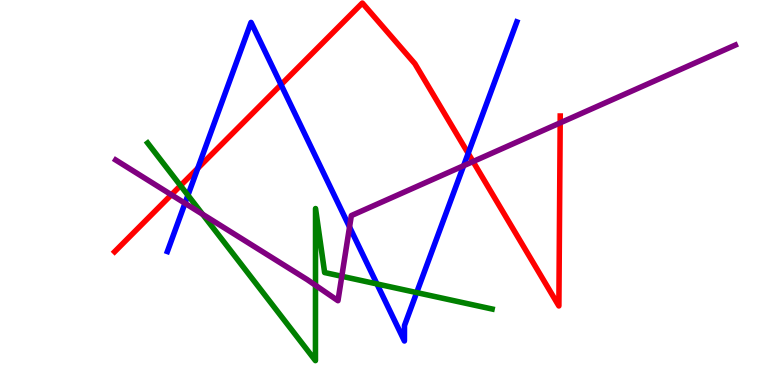[{'lines': ['blue', 'red'], 'intersections': [{'x': 2.55, 'y': 5.63}, {'x': 3.63, 'y': 7.8}, {'x': 6.04, 'y': 6.02}]}, {'lines': ['green', 'red'], 'intersections': [{'x': 2.33, 'y': 5.18}]}, {'lines': ['purple', 'red'], 'intersections': [{'x': 2.21, 'y': 4.94}, {'x': 6.1, 'y': 5.8}, {'x': 7.23, 'y': 6.81}]}, {'lines': ['blue', 'green'], 'intersections': [{'x': 2.42, 'y': 4.93}, {'x': 4.86, 'y': 2.63}, {'x': 5.38, 'y': 2.4}]}, {'lines': ['blue', 'purple'], 'intersections': [{'x': 2.39, 'y': 4.72}, {'x': 4.51, 'y': 4.1}, {'x': 5.98, 'y': 5.7}]}, {'lines': ['green', 'purple'], 'intersections': [{'x': 2.61, 'y': 4.43}, {'x': 4.07, 'y': 2.59}, {'x': 4.41, 'y': 2.82}]}]